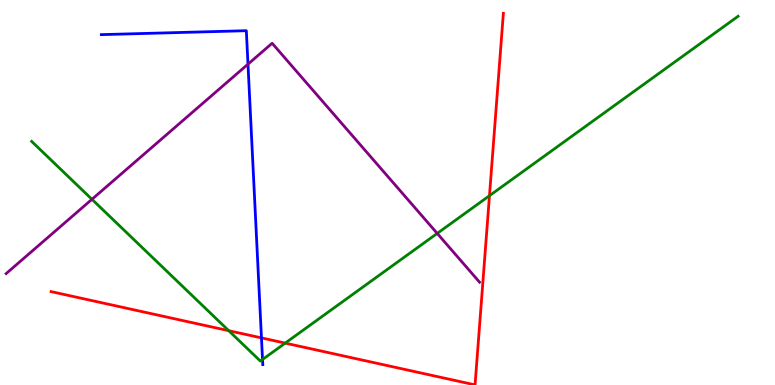[{'lines': ['blue', 'red'], 'intersections': [{'x': 3.37, 'y': 1.22}]}, {'lines': ['green', 'red'], 'intersections': [{'x': 2.95, 'y': 1.41}, {'x': 3.68, 'y': 1.09}, {'x': 6.32, 'y': 4.92}]}, {'lines': ['purple', 'red'], 'intersections': []}, {'lines': ['blue', 'green'], 'intersections': [{'x': 3.39, 'y': 0.663}]}, {'lines': ['blue', 'purple'], 'intersections': [{'x': 3.2, 'y': 8.33}]}, {'lines': ['green', 'purple'], 'intersections': [{'x': 1.19, 'y': 4.82}, {'x': 5.64, 'y': 3.94}]}]